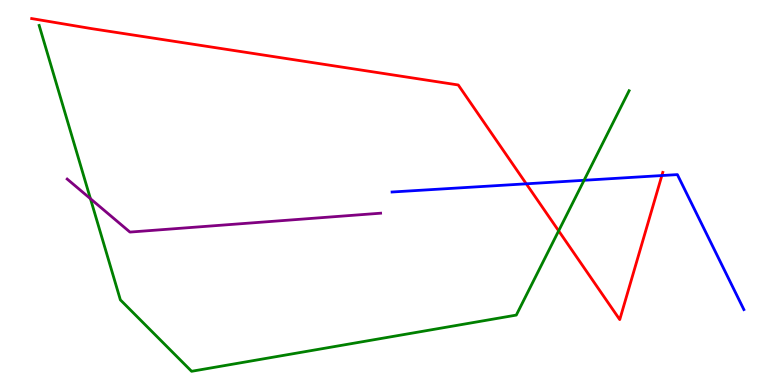[{'lines': ['blue', 'red'], 'intersections': [{'x': 6.79, 'y': 5.23}, {'x': 8.54, 'y': 5.44}]}, {'lines': ['green', 'red'], 'intersections': [{'x': 7.21, 'y': 4.0}]}, {'lines': ['purple', 'red'], 'intersections': []}, {'lines': ['blue', 'green'], 'intersections': [{'x': 7.54, 'y': 5.32}]}, {'lines': ['blue', 'purple'], 'intersections': []}, {'lines': ['green', 'purple'], 'intersections': [{'x': 1.17, 'y': 4.84}]}]